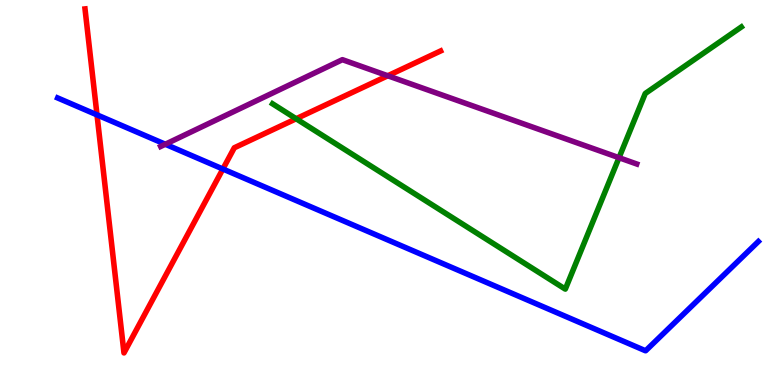[{'lines': ['blue', 'red'], 'intersections': [{'x': 1.25, 'y': 7.02}, {'x': 2.88, 'y': 5.61}]}, {'lines': ['green', 'red'], 'intersections': [{'x': 3.82, 'y': 6.92}]}, {'lines': ['purple', 'red'], 'intersections': [{'x': 5.0, 'y': 8.03}]}, {'lines': ['blue', 'green'], 'intersections': []}, {'lines': ['blue', 'purple'], 'intersections': [{'x': 2.13, 'y': 6.25}]}, {'lines': ['green', 'purple'], 'intersections': [{'x': 7.99, 'y': 5.9}]}]